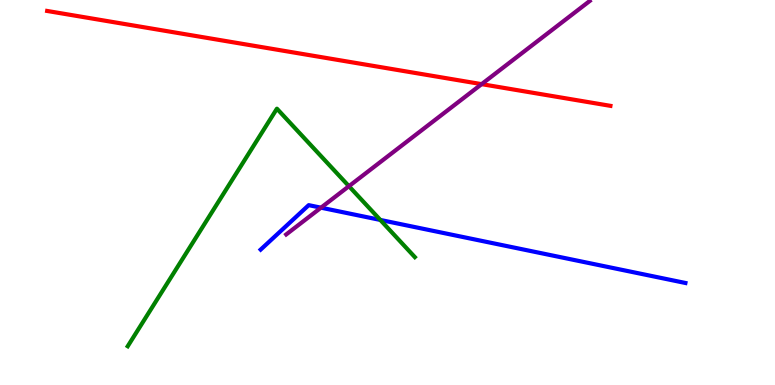[{'lines': ['blue', 'red'], 'intersections': []}, {'lines': ['green', 'red'], 'intersections': []}, {'lines': ['purple', 'red'], 'intersections': [{'x': 6.21, 'y': 7.81}]}, {'lines': ['blue', 'green'], 'intersections': [{'x': 4.91, 'y': 4.29}]}, {'lines': ['blue', 'purple'], 'intersections': [{'x': 4.14, 'y': 4.61}]}, {'lines': ['green', 'purple'], 'intersections': [{'x': 4.5, 'y': 5.16}]}]